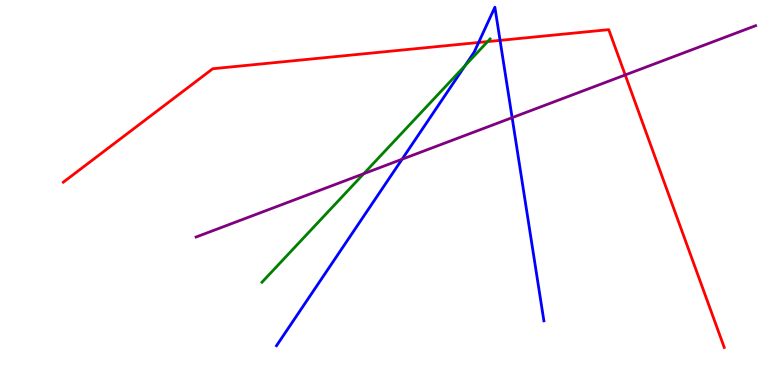[{'lines': ['blue', 'red'], 'intersections': [{'x': 6.18, 'y': 8.9}, {'x': 6.45, 'y': 8.95}]}, {'lines': ['green', 'red'], 'intersections': [{'x': 6.29, 'y': 8.92}]}, {'lines': ['purple', 'red'], 'intersections': [{'x': 8.07, 'y': 8.05}]}, {'lines': ['blue', 'green'], 'intersections': [{'x': 6.0, 'y': 8.3}]}, {'lines': ['blue', 'purple'], 'intersections': [{'x': 5.19, 'y': 5.86}, {'x': 6.61, 'y': 6.94}]}, {'lines': ['green', 'purple'], 'intersections': [{'x': 4.69, 'y': 5.49}]}]